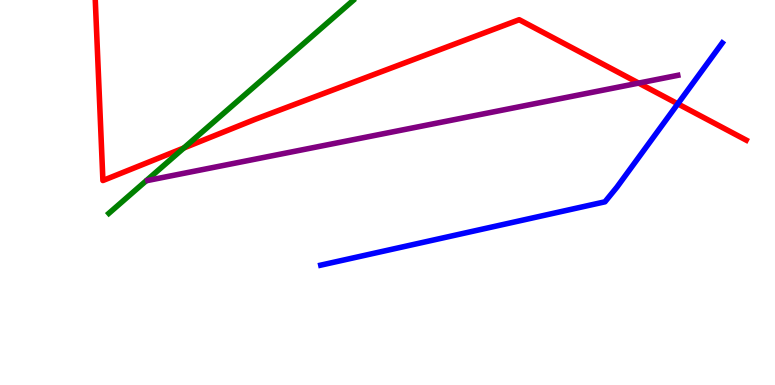[{'lines': ['blue', 'red'], 'intersections': [{'x': 8.75, 'y': 7.3}]}, {'lines': ['green', 'red'], 'intersections': [{'x': 2.37, 'y': 6.16}]}, {'lines': ['purple', 'red'], 'intersections': [{'x': 8.24, 'y': 7.84}]}, {'lines': ['blue', 'green'], 'intersections': []}, {'lines': ['blue', 'purple'], 'intersections': []}, {'lines': ['green', 'purple'], 'intersections': []}]